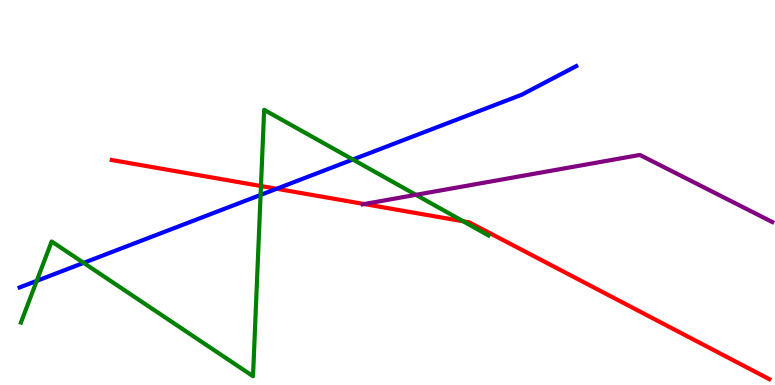[{'lines': ['blue', 'red'], 'intersections': [{'x': 3.57, 'y': 5.1}]}, {'lines': ['green', 'red'], 'intersections': [{'x': 3.37, 'y': 5.17}, {'x': 5.98, 'y': 4.25}]}, {'lines': ['purple', 'red'], 'intersections': [{'x': 4.7, 'y': 4.7}]}, {'lines': ['blue', 'green'], 'intersections': [{'x': 0.474, 'y': 2.7}, {'x': 1.08, 'y': 3.17}, {'x': 3.36, 'y': 4.94}, {'x': 4.55, 'y': 5.86}]}, {'lines': ['blue', 'purple'], 'intersections': []}, {'lines': ['green', 'purple'], 'intersections': [{'x': 5.37, 'y': 4.94}]}]